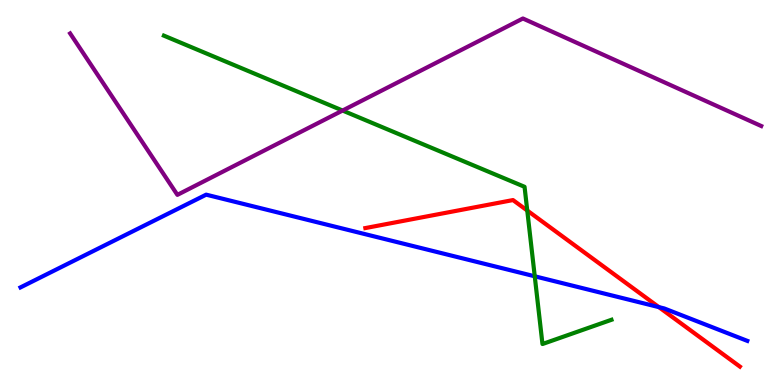[{'lines': ['blue', 'red'], 'intersections': [{'x': 8.5, 'y': 2.02}]}, {'lines': ['green', 'red'], 'intersections': [{'x': 6.8, 'y': 4.53}]}, {'lines': ['purple', 'red'], 'intersections': []}, {'lines': ['blue', 'green'], 'intersections': [{'x': 6.9, 'y': 2.82}]}, {'lines': ['blue', 'purple'], 'intersections': []}, {'lines': ['green', 'purple'], 'intersections': [{'x': 4.42, 'y': 7.13}]}]